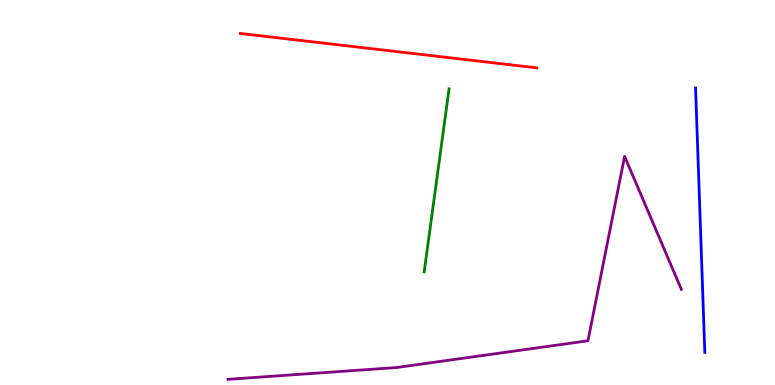[{'lines': ['blue', 'red'], 'intersections': []}, {'lines': ['green', 'red'], 'intersections': []}, {'lines': ['purple', 'red'], 'intersections': []}, {'lines': ['blue', 'green'], 'intersections': []}, {'lines': ['blue', 'purple'], 'intersections': []}, {'lines': ['green', 'purple'], 'intersections': []}]